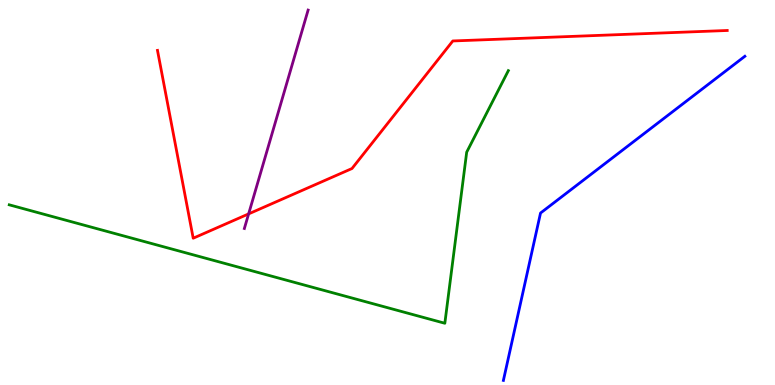[{'lines': ['blue', 'red'], 'intersections': []}, {'lines': ['green', 'red'], 'intersections': []}, {'lines': ['purple', 'red'], 'intersections': [{'x': 3.21, 'y': 4.44}]}, {'lines': ['blue', 'green'], 'intersections': []}, {'lines': ['blue', 'purple'], 'intersections': []}, {'lines': ['green', 'purple'], 'intersections': []}]